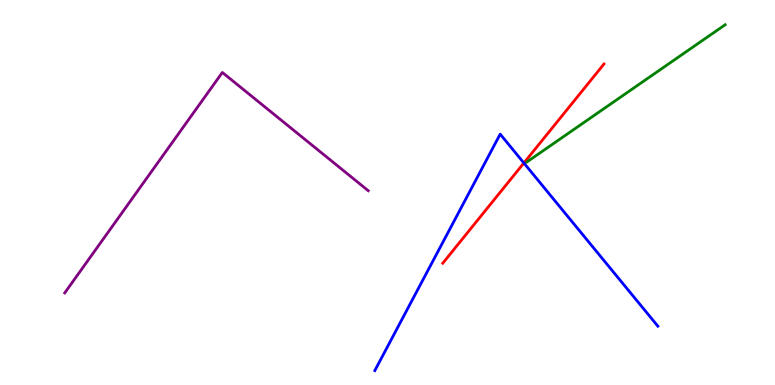[{'lines': ['blue', 'red'], 'intersections': [{'x': 6.76, 'y': 5.77}]}, {'lines': ['green', 'red'], 'intersections': []}, {'lines': ['purple', 'red'], 'intersections': []}, {'lines': ['blue', 'green'], 'intersections': []}, {'lines': ['blue', 'purple'], 'intersections': []}, {'lines': ['green', 'purple'], 'intersections': []}]